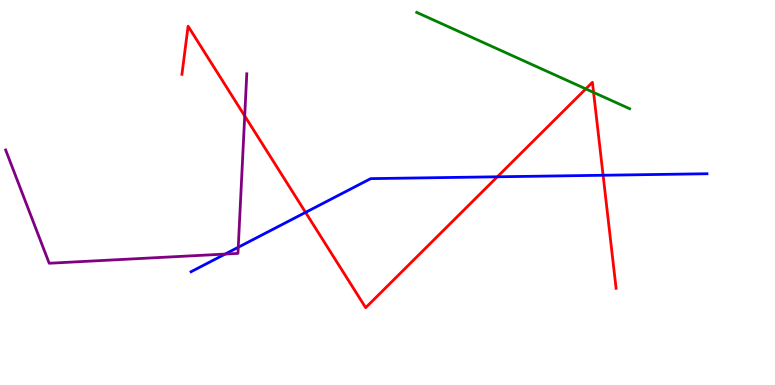[{'lines': ['blue', 'red'], 'intersections': [{'x': 3.94, 'y': 4.48}, {'x': 6.42, 'y': 5.41}, {'x': 7.78, 'y': 5.45}]}, {'lines': ['green', 'red'], 'intersections': [{'x': 7.56, 'y': 7.69}, {'x': 7.66, 'y': 7.6}]}, {'lines': ['purple', 'red'], 'intersections': [{'x': 3.16, 'y': 6.99}]}, {'lines': ['blue', 'green'], 'intersections': []}, {'lines': ['blue', 'purple'], 'intersections': [{'x': 2.9, 'y': 3.4}, {'x': 3.07, 'y': 3.58}]}, {'lines': ['green', 'purple'], 'intersections': []}]